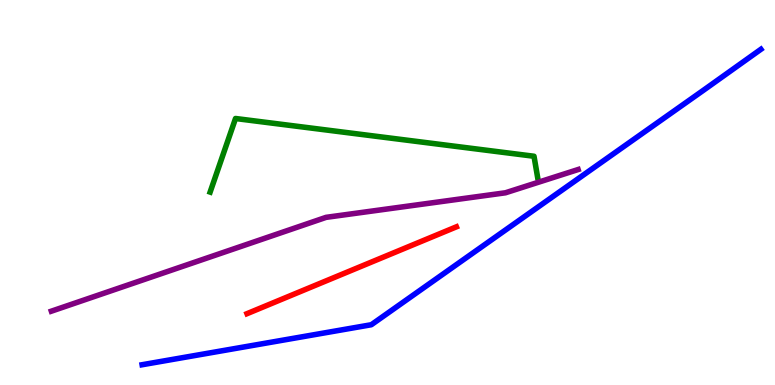[{'lines': ['blue', 'red'], 'intersections': []}, {'lines': ['green', 'red'], 'intersections': []}, {'lines': ['purple', 'red'], 'intersections': []}, {'lines': ['blue', 'green'], 'intersections': []}, {'lines': ['blue', 'purple'], 'intersections': []}, {'lines': ['green', 'purple'], 'intersections': []}]